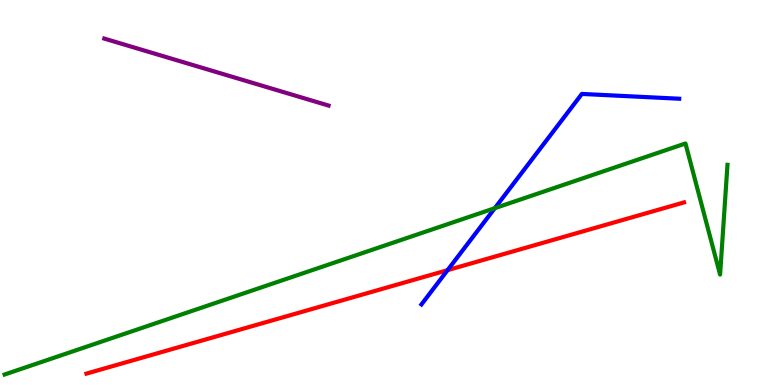[{'lines': ['blue', 'red'], 'intersections': [{'x': 5.78, 'y': 2.98}]}, {'lines': ['green', 'red'], 'intersections': []}, {'lines': ['purple', 'red'], 'intersections': []}, {'lines': ['blue', 'green'], 'intersections': [{'x': 6.38, 'y': 4.59}]}, {'lines': ['blue', 'purple'], 'intersections': []}, {'lines': ['green', 'purple'], 'intersections': []}]